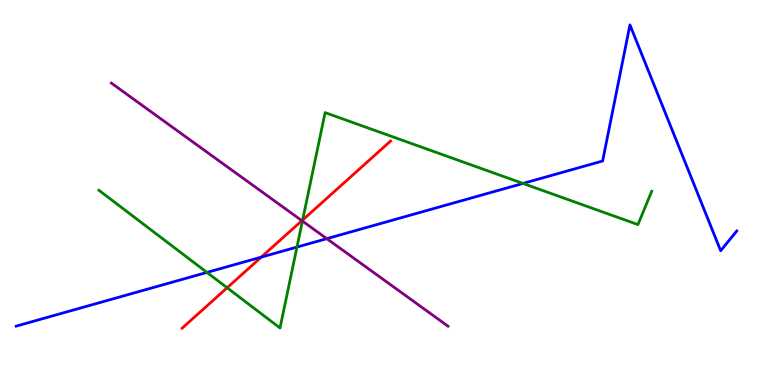[{'lines': ['blue', 'red'], 'intersections': [{'x': 3.37, 'y': 3.32}]}, {'lines': ['green', 'red'], 'intersections': [{'x': 2.93, 'y': 2.53}, {'x': 3.9, 'y': 4.29}]}, {'lines': ['purple', 'red'], 'intersections': [{'x': 3.9, 'y': 4.27}]}, {'lines': ['blue', 'green'], 'intersections': [{'x': 2.67, 'y': 2.92}, {'x': 3.83, 'y': 3.58}, {'x': 6.75, 'y': 5.24}]}, {'lines': ['blue', 'purple'], 'intersections': [{'x': 4.22, 'y': 3.8}]}, {'lines': ['green', 'purple'], 'intersections': [{'x': 3.9, 'y': 4.26}]}]